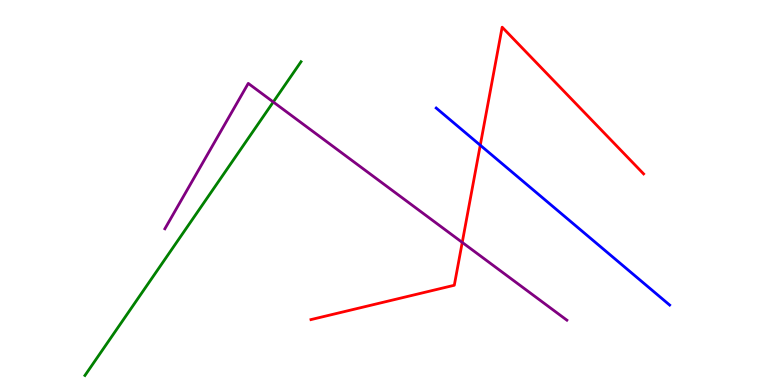[{'lines': ['blue', 'red'], 'intersections': [{'x': 6.2, 'y': 6.23}]}, {'lines': ['green', 'red'], 'intersections': []}, {'lines': ['purple', 'red'], 'intersections': [{'x': 5.96, 'y': 3.7}]}, {'lines': ['blue', 'green'], 'intersections': []}, {'lines': ['blue', 'purple'], 'intersections': []}, {'lines': ['green', 'purple'], 'intersections': [{'x': 3.53, 'y': 7.35}]}]